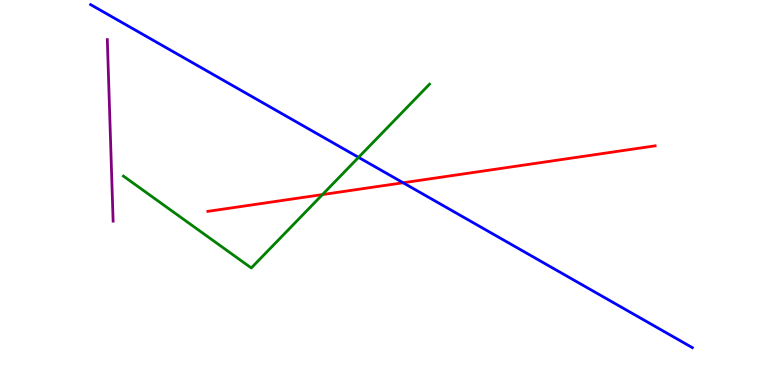[{'lines': ['blue', 'red'], 'intersections': [{'x': 5.2, 'y': 5.25}]}, {'lines': ['green', 'red'], 'intersections': [{'x': 4.16, 'y': 4.95}]}, {'lines': ['purple', 'red'], 'intersections': []}, {'lines': ['blue', 'green'], 'intersections': [{'x': 4.63, 'y': 5.91}]}, {'lines': ['blue', 'purple'], 'intersections': []}, {'lines': ['green', 'purple'], 'intersections': []}]